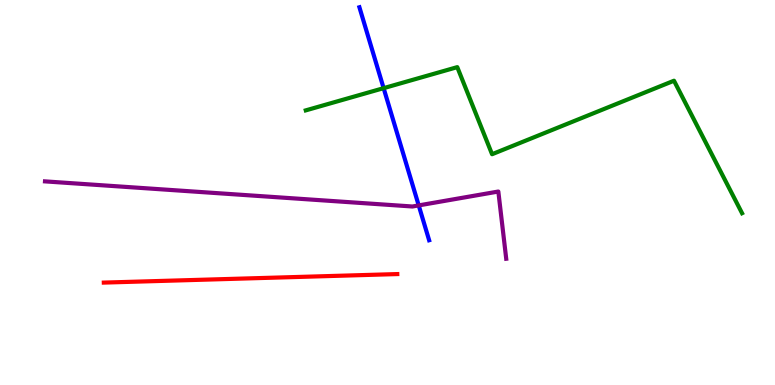[{'lines': ['blue', 'red'], 'intersections': []}, {'lines': ['green', 'red'], 'intersections': []}, {'lines': ['purple', 'red'], 'intersections': []}, {'lines': ['blue', 'green'], 'intersections': [{'x': 4.95, 'y': 7.71}]}, {'lines': ['blue', 'purple'], 'intersections': [{'x': 5.4, 'y': 4.66}]}, {'lines': ['green', 'purple'], 'intersections': []}]